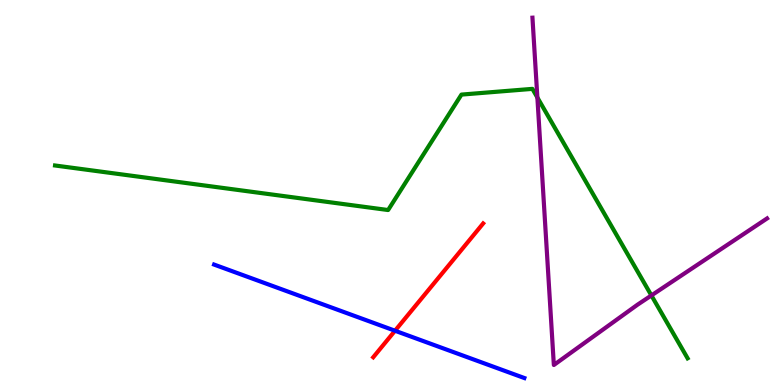[{'lines': ['blue', 'red'], 'intersections': [{'x': 5.1, 'y': 1.41}]}, {'lines': ['green', 'red'], 'intersections': []}, {'lines': ['purple', 'red'], 'intersections': []}, {'lines': ['blue', 'green'], 'intersections': []}, {'lines': ['blue', 'purple'], 'intersections': []}, {'lines': ['green', 'purple'], 'intersections': [{'x': 6.93, 'y': 7.47}, {'x': 8.41, 'y': 2.33}]}]